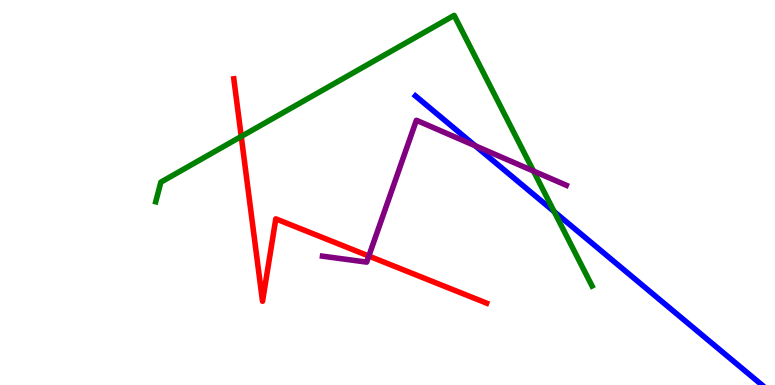[{'lines': ['blue', 'red'], 'intersections': []}, {'lines': ['green', 'red'], 'intersections': [{'x': 3.11, 'y': 6.46}]}, {'lines': ['purple', 'red'], 'intersections': [{'x': 4.76, 'y': 3.35}]}, {'lines': ['blue', 'green'], 'intersections': [{'x': 7.15, 'y': 4.5}]}, {'lines': ['blue', 'purple'], 'intersections': [{'x': 6.13, 'y': 6.21}]}, {'lines': ['green', 'purple'], 'intersections': [{'x': 6.88, 'y': 5.56}]}]